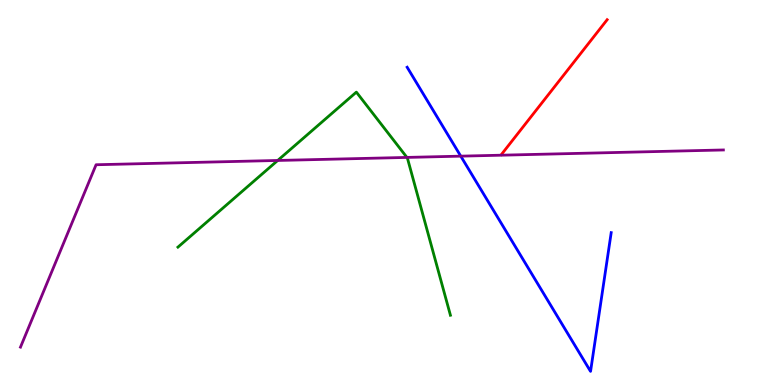[{'lines': ['blue', 'red'], 'intersections': []}, {'lines': ['green', 'red'], 'intersections': []}, {'lines': ['purple', 'red'], 'intersections': []}, {'lines': ['blue', 'green'], 'intersections': []}, {'lines': ['blue', 'purple'], 'intersections': [{'x': 5.95, 'y': 5.94}]}, {'lines': ['green', 'purple'], 'intersections': [{'x': 3.58, 'y': 5.83}, {'x': 5.25, 'y': 5.91}]}]